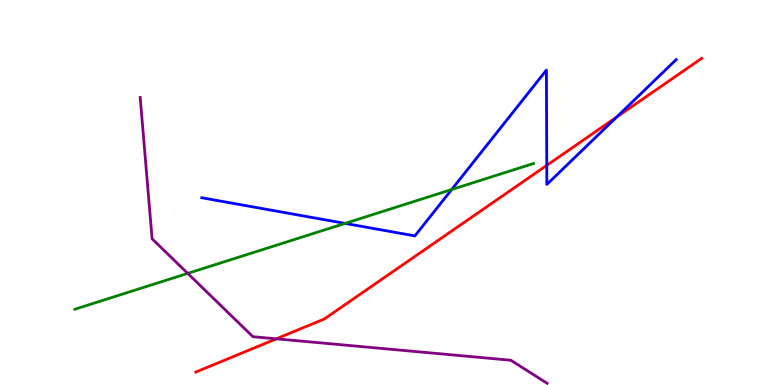[{'lines': ['blue', 'red'], 'intersections': [{'x': 7.06, 'y': 5.71}, {'x': 7.96, 'y': 6.96}]}, {'lines': ['green', 'red'], 'intersections': []}, {'lines': ['purple', 'red'], 'intersections': [{'x': 3.57, 'y': 1.2}]}, {'lines': ['blue', 'green'], 'intersections': [{'x': 4.45, 'y': 4.2}, {'x': 5.83, 'y': 5.08}]}, {'lines': ['blue', 'purple'], 'intersections': []}, {'lines': ['green', 'purple'], 'intersections': [{'x': 2.42, 'y': 2.9}]}]